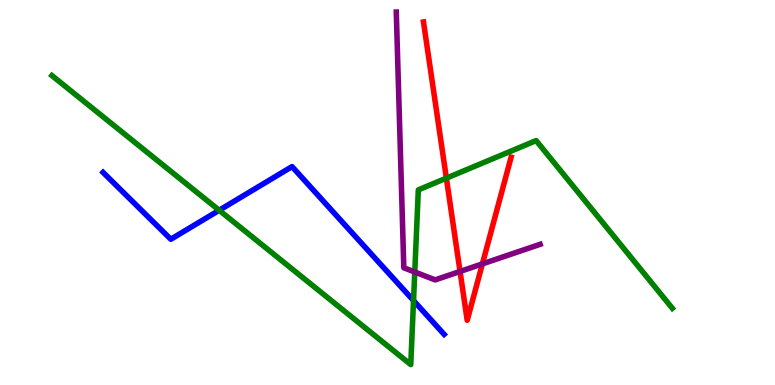[{'lines': ['blue', 'red'], 'intersections': []}, {'lines': ['green', 'red'], 'intersections': [{'x': 5.76, 'y': 5.37}]}, {'lines': ['purple', 'red'], 'intersections': [{'x': 5.94, 'y': 2.95}, {'x': 6.22, 'y': 3.15}]}, {'lines': ['blue', 'green'], 'intersections': [{'x': 2.83, 'y': 4.54}, {'x': 5.34, 'y': 2.19}]}, {'lines': ['blue', 'purple'], 'intersections': []}, {'lines': ['green', 'purple'], 'intersections': [{'x': 5.35, 'y': 2.93}]}]